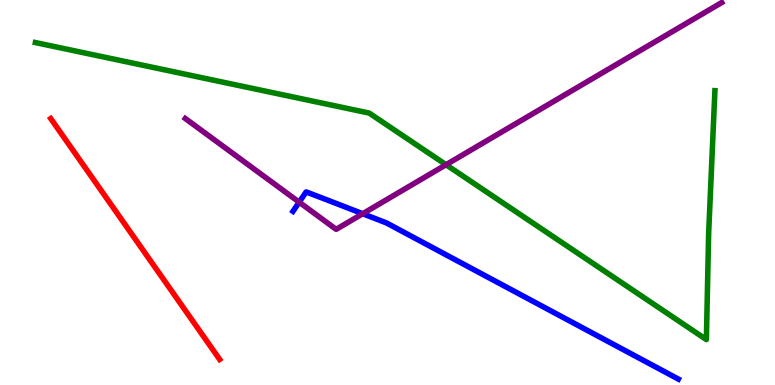[{'lines': ['blue', 'red'], 'intersections': []}, {'lines': ['green', 'red'], 'intersections': []}, {'lines': ['purple', 'red'], 'intersections': []}, {'lines': ['blue', 'green'], 'intersections': []}, {'lines': ['blue', 'purple'], 'intersections': [{'x': 3.86, 'y': 4.75}, {'x': 4.68, 'y': 4.45}]}, {'lines': ['green', 'purple'], 'intersections': [{'x': 5.76, 'y': 5.72}]}]